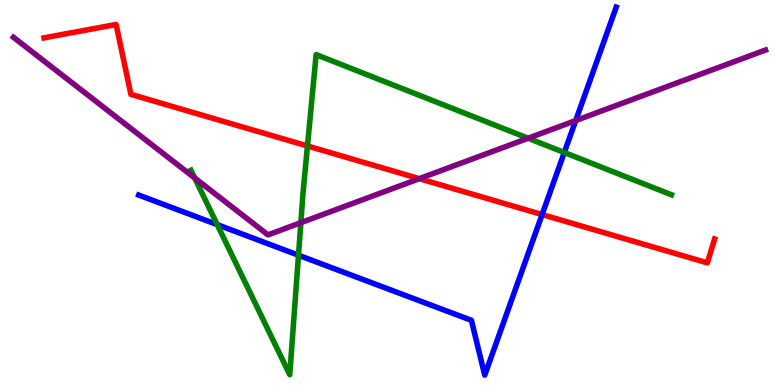[{'lines': ['blue', 'red'], 'intersections': [{'x': 7.0, 'y': 4.43}]}, {'lines': ['green', 'red'], 'intersections': [{'x': 3.97, 'y': 6.21}]}, {'lines': ['purple', 'red'], 'intersections': [{'x': 5.41, 'y': 5.36}]}, {'lines': ['blue', 'green'], 'intersections': [{'x': 2.8, 'y': 4.17}, {'x': 3.85, 'y': 3.37}, {'x': 7.28, 'y': 6.04}]}, {'lines': ['blue', 'purple'], 'intersections': [{'x': 7.43, 'y': 6.87}]}, {'lines': ['green', 'purple'], 'intersections': [{'x': 2.51, 'y': 5.38}, {'x': 3.88, 'y': 4.22}, {'x': 6.81, 'y': 6.41}]}]